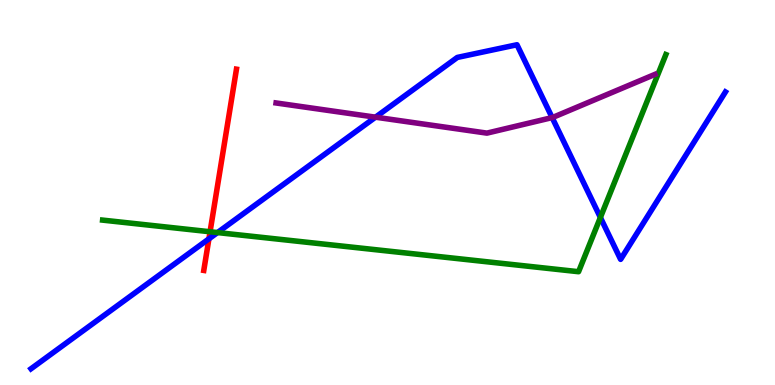[{'lines': ['blue', 'red'], 'intersections': [{'x': 2.7, 'y': 3.8}]}, {'lines': ['green', 'red'], 'intersections': [{'x': 2.71, 'y': 3.98}]}, {'lines': ['purple', 'red'], 'intersections': []}, {'lines': ['blue', 'green'], 'intersections': [{'x': 2.81, 'y': 3.96}, {'x': 7.75, 'y': 4.35}]}, {'lines': ['blue', 'purple'], 'intersections': [{'x': 4.85, 'y': 6.96}, {'x': 7.12, 'y': 6.95}]}, {'lines': ['green', 'purple'], 'intersections': []}]